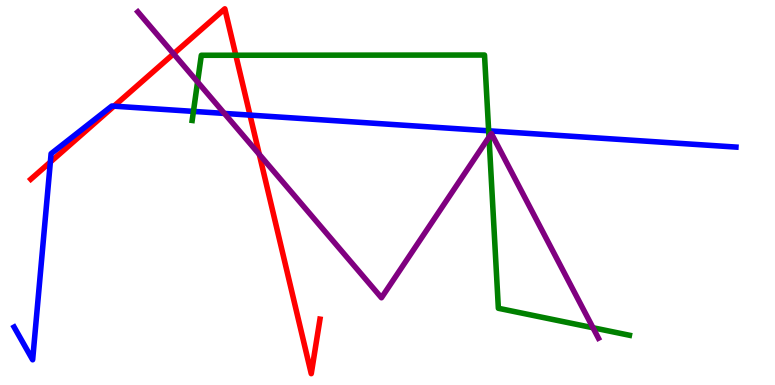[{'lines': ['blue', 'red'], 'intersections': [{'x': 0.65, 'y': 5.79}, {'x': 1.47, 'y': 7.24}, {'x': 3.23, 'y': 7.01}]}, {'lines': ['green', 'red'], 'intersections': [{'x': 3.04, 'y': 8.57}]}, {'lines': ['purple', 'red'], 'intersections': [{'x': 2.24, 'y': 8.6}, {'x': 3.35, 'y': 5.99}]}, {'lines': ['blue', 'green'], 'intersections': [{'x': 2.5, 'y': 7.11}, {'x': 6.31, 'y': 6.6}]}, {'lines': ['blue', 'purple'], 'intersections': [{'x': 2.9, 'y': 7.05}]}, {'lines': ['green', 'purple'], 'intersections': [{'x': 2.55, 'y': 7.87}, {'x': 6.31, 'y': 6.44}, {'x': 7.65, 'y': 1.49}]}]